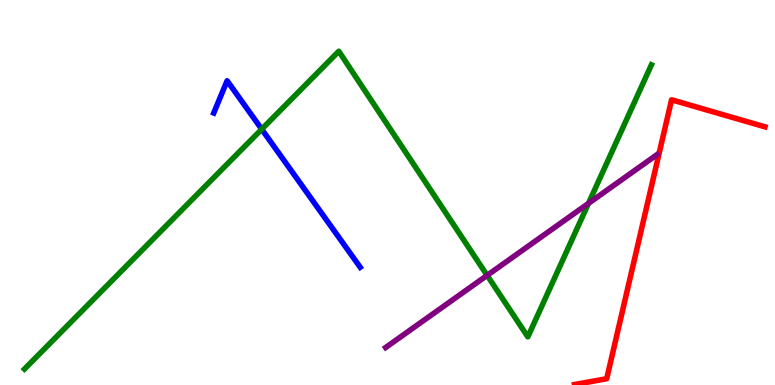[{'lines': ['blue', 'red'], 'intersections': []}, {'lines': ['green', 'red'], 'intersections': []}, {'lines': ['purple', 'red'], 'intersections': []}, {'lines': ['blue', 'green'], 'intersections': [{'x': 3.38, 'y': 6.64}]}, {'lines': ['blue', 'purple'], 'intersections': []}, {'lines': ['green', 'purple'], 'intersections': [{'x': 6.29, 'y': 2.85}, {'x': 7.59, 'y': 4.72}]}]